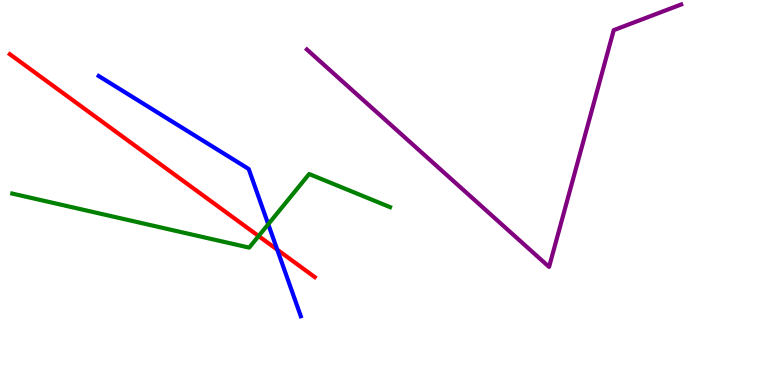[{'lines': ['blue', 'red'], 'intersections': [{'x': 3.58, 'y': 3.52}]}, {'lines': ['green', 'red'], 'intersections': [{'x': 3.34, 'y': 3.87}]}, {'lines': ['purple', 'red'], 'intersections': []}, {'lines': ['blue', 'green'], 'intersections': [{'x': 3.46, 'y': 4.18}]}, {'lines': ['blue', 'purple'], 'intersections': []}, {'lines': ['green', 'purple'], 'intersections': []}]